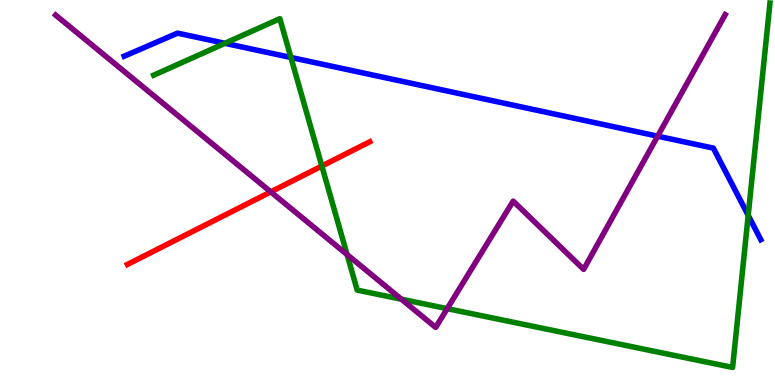[{'lines': ['blue', 'red'], 'intersections': []}, {'lines': ['green', 'red'], 'intersections': [{'x': 4.15, 'y': 5.69}]}, {'lines': ['purple', 'red'], 'intersections': [{'x': 3.49, 'y': 5.02}]}, {'lines': ['blue', 'green'], 'intersections': [{'x': 2.9, 'y': 8.88}, {'x': 3.75, 'y': 8.51}, {'x': 9.65, 'y': 4.41}]}, {'lines': ['blue', 'purple'], 'intersections': [{'x': 8.49, 'y': 6.46}]}, {'lines': ['green', 'purple'], 'intersections': [{'x': 4.48, 'y': 3.39}, {'x': 5.18, 'y': 2.23}, {'x': 5.77, 'y': 1.98}]}]